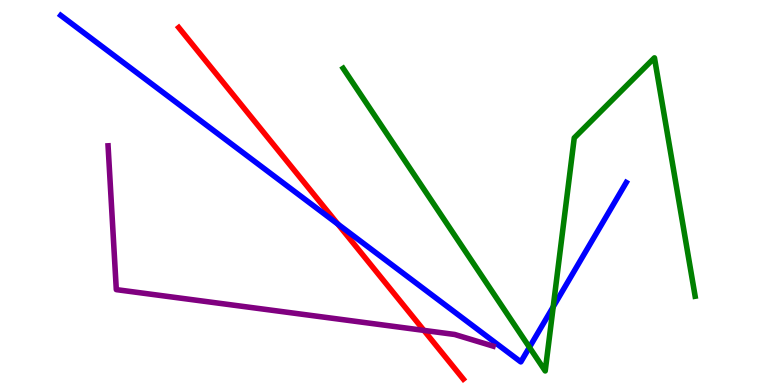[{'lines': ['blue', 'red'], 'intersections': [{'x': 4.36, 'y': 4.18}]}, {'lines': ['green', 'red'], 'intersections': []}, {'lines': ['purple', 'red'], 'intersections': [{'x': 5.47, 'y': 1.42}]}, {'lines': ['blue', 'green'], 'intersections': [{'x': 6.83, 'y': 0.98}, {'x': 7.14, 'y': 2.03}]}, {'lines': ['blue', 'purple'], 'intersections': []}, {'lines': ['green', 'purple'], 'intersections': []}]